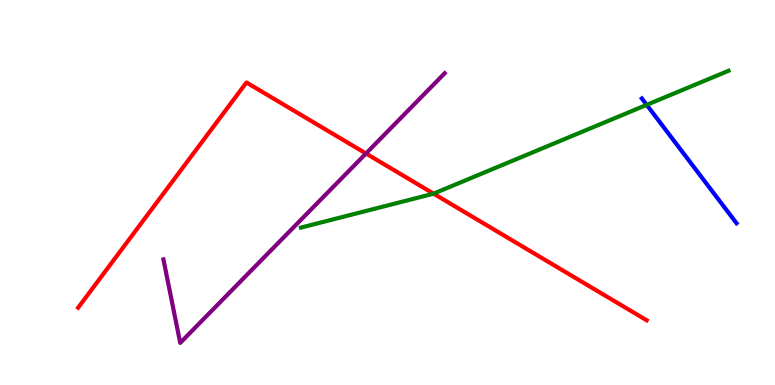[{'lines': ['blue', 'red'], 'intersections': []}, {'lines': ['green', 'red'], 'intersections': [{'x': 5.59, 'y': 4.97}]}, {'lines': ['purple', 'red'], 'intersections': [{'x': 4.72, 'y': 6.01}]}, {'lines': ['blue', 'green'], 'intersections': [{'x': 8.34, 'y': 7.28}]}, {'lines': ['blue', 'purple'], 'intersections': []}, {'lines': ['green', 'purple'], 'intersections': []}]